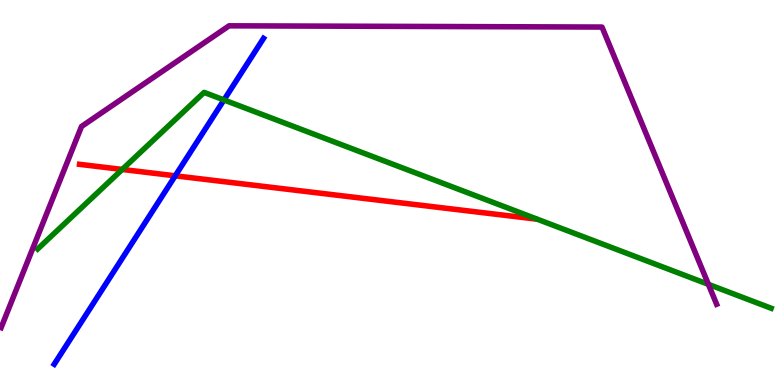[{'lines': ['blue', 'red'], 'intersections': [{'x': 2.26, 'y': 5.43}]}, {'lines': ['green', 'red'], 'intersections': [{'x': 1.58, 'y': 5.6}]}, {'lines': ['purple', 'red'], 'intersections': []}, {'lines': ['blue', 'green'], 'intersections': [{'x': 2.89, 'y': 7.4}]}, {'lines': ['blue', 'purple'], 'intersections': []}, {'lines': ['green', 'purple'], 'intersections': [{'x': 9.14, 'y': 2.61}]}]